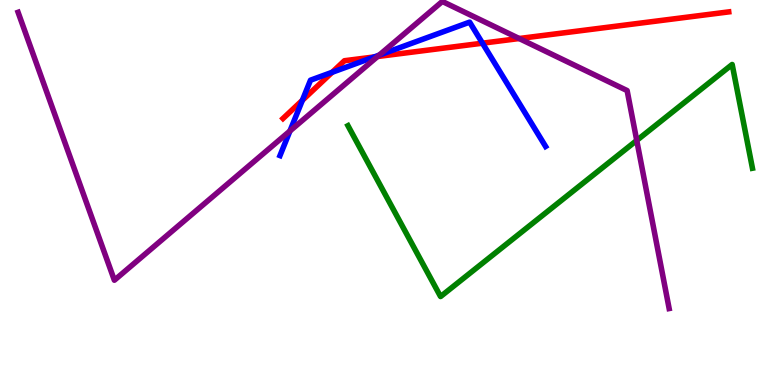[{'lines': ['blue', 'red'], 'intersections': [{'x': 3.9, 'y': 7.4}, {'x': 4.29, 'y': 8.12}, {'x': 4.83, 'y': 8.52}, {'x': 6.23, 'y': 8.88}]}, {'lines': ['green', 'red'], 'intersections': []}, {'lines': ['purple', 'red'], 'intersections': [{'x': 4.87, 'y': 8.53}, {'x': 6.7, 'y': 9.0}]}, {'lines': ['blue', 'green'], 'intersections': []}, {'lines': ['blue', 'purple'], 'intersections': [{'x': 3.74, 'y': 6.6}, {'x': 4.89, 'y': 8.57}]}, {'lines': ['green', 'purple'], 'intersections': [{'x': 8.22, 'y': 6.35}]}]